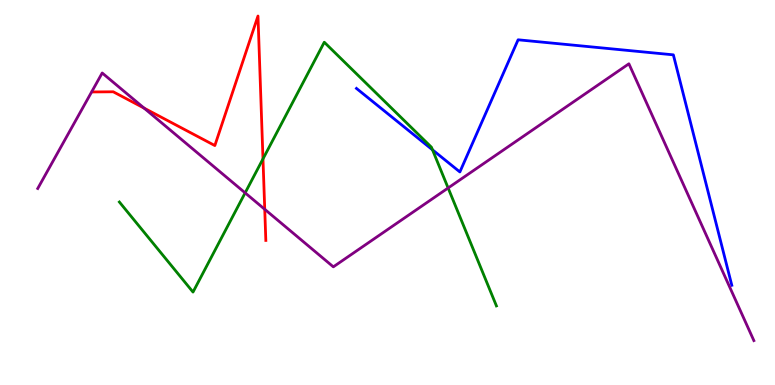[{'lines': ['blue', 'red'], 'intersections': []}, {'lines': ['green', 'red'], 'intersections': [{'x': 3.39, 'y': 5.87}]}, {'lines': ['purple', 'red'], 'intersections': [{'x': 1.86, 'y': 7.19}, {'x': 3.42, 'y': 4.56}]}, {'lines': ['blue', 'green'], 'intersections': [{'x': 5.58, 'y': 6.11}]}, {'lines': ['blue', 'purple'], 'intersections': []}, {'lines': ['green', 'purple'], 'intersections': [{'x': 3.16, 'y': 4.99}, {'x': 5.78, 'y': 5.12}]}]